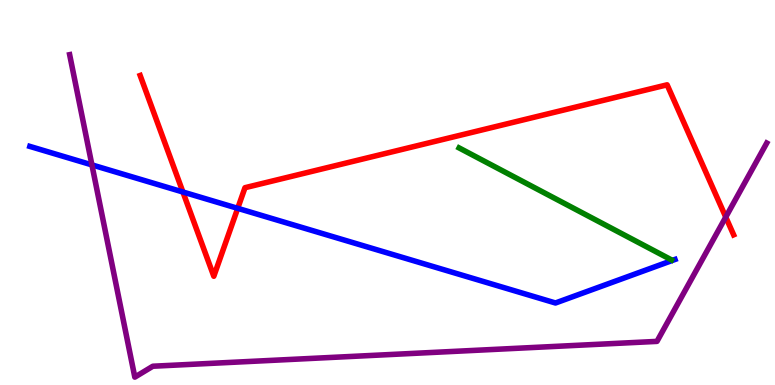[{'lines': ['blue', 'red'], 'intersections': [{'x': 2.36, 'y': 5.01}, {'x': 3.07, 'y': 4.59}]}, {'lines': ['green', 'red'], 'intersections': []}, {'lines': ['purple', 'red'], 'intersections': [{'x': 9.36, 'y': 4.36}]}, {'lines': ['blue', 'green'], 'intersections': []}, {'lines': ['blue', 'purple'], 'intersections': [{'x': 1.19, 'y': 5.72}]}, {'lines': ['green', 'purple'], 'intersections': []}]